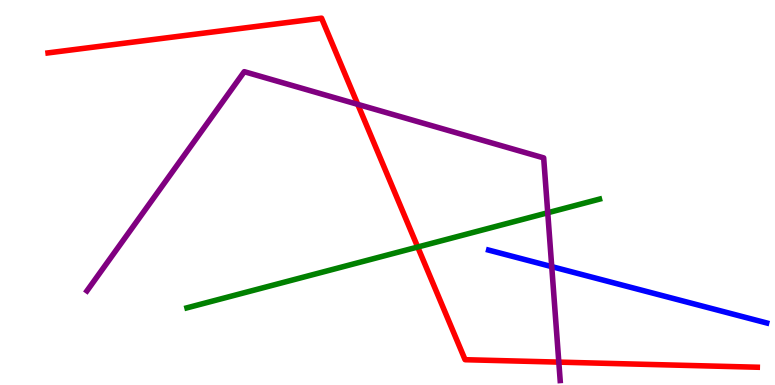[{'lines': ['blue', 'red'], 'intersections': []}, {'lines': ['green', 'red'], 'intersections': [{'x': 5.39, 'y': 3.58}]}, {'lines': ['purple', 'red'], 'intersections': [{'x': 4.62, 'y': 7.29}, {'x': 7.21, 'y': 0.594}]}, {'lines': ['blue', 'green'], 'intersections': []}, {'lines': ['blue', 'purple'], 'intersections': [{'x': 7.12, 'y': 3.07}]}, {'lines': ['green', 'purple'], 'intersections': [{'x': 7.07, 'y': 4.47}]}]